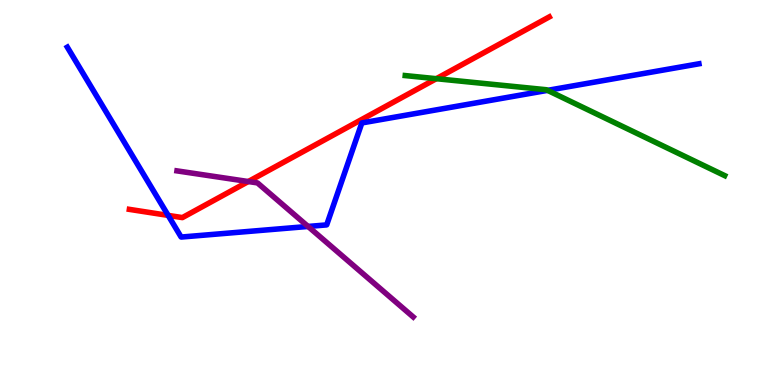[{'lines': ['blue', 'red'], 'intersections': [{'x': 2.17, 'y': 4.41}]}, {'lines': ['green', 'red'], 'intersections': [{'x': 5.63, 'y': 7.96}]}, {'lines': ['purple', 'red'], 'intersections': [{'x': 3.2, 'y': 5.28}]}, {'lines': ['blue', 'green'], 'intersections': [{'x': 7.07, 'y': 7.65}]}, {'lines': ['blue', 'purple'], 'intersections': [{'x': 3.97, 'y': 4.12}]}, {'lines': ['green', 'purple'], 'intersections': []}]